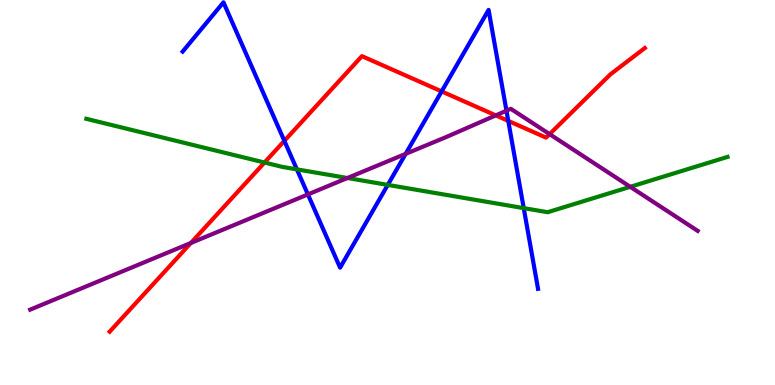[{'lines': ['blue', 'red'], 'intersections': [{'x': 3.67, 'y': 6.34}, {'x': 5.7, 'y': 7.63}, {'x': 6.56, 'y': 6.86}]}, {'lines': ['green', 'red'], 'intersections': [{'x': 3.41, 'y': 5.78}]}, {'lines': ['purple', 'red'], 'intersections': [{'x': 2.46, 'y': 3.69}, {'x': 6.4, 'y': 7.0}, {'x': 7.09, 'y': 6.52}]}, {'lines': ['blue', 'green'], 'intersections': [{'x': 3.83, 'y': 5.6}, {'x': 5.0, 'y': 5.2}, {'x': 6.76, 'y': 4.59}]}, {'lines': ['blue', 'purple'], 'intersections': [{'x': 3.97, 'y': 4.95}, {'x': 5.23, 'y': 6.0}, {'x': 6.54, 'y': 7.12}]}, {'lines': ['green', 'purple'], 'intersections': [{'x': 4.48, 'y': 5.38}, {'x': 8.13, 'y': 5.15}]}]